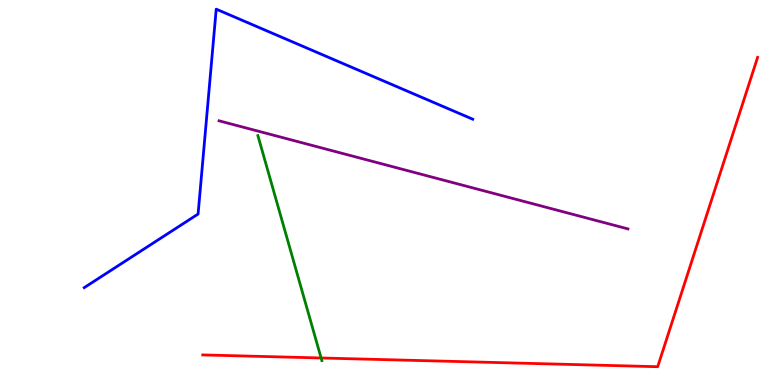[{'lines': ['blue', 'red'], 'intersections': []}, {'lines': ['green', 'red'], 'intersections': [{'x': 4.14, 'y': 0.702}]}, {'lines': ['purple', 'red'], 'intersections': []}, {'lines': ['blue', 'green'], 'intersections': []}, {'lines': ['blue', 'purple'], 'intersections': []}, {'lines': ['green', 'purple'], 'intersections': []}]